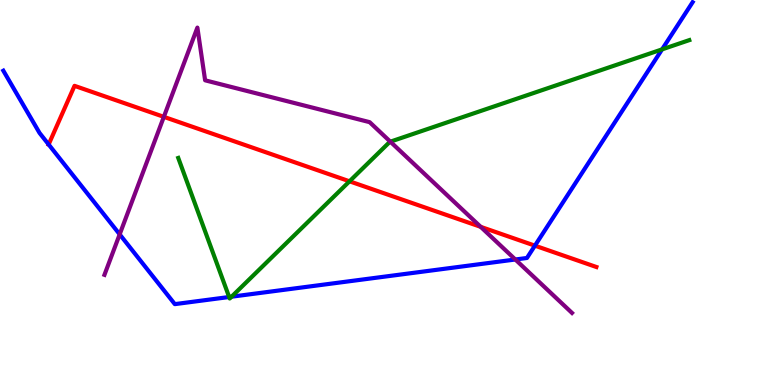[{'lines': ['blue', 'red'], 'intersections': [{'x': 0.628, 'y': 6.25}, {'x': 6.9, 'y': 3.62}]}, {'lines': ['green', 'red'], 'intersections': [{'x': 4.51, 'y': 5.29}]}, {'lines': ['purple', 'red'], 'intersections': [{'x': 2.11, 'y': 6.97}, {'x': 6.2, 'y': 4.11}]}, {'lines': ['blue', 'green'], 'intersections': [{'x': 2.96, 'y': 2.29}, {'x': 2.99, 'y': 2.29}, {'x': 8.54, 'y': 8.72}]}, {'lines': ['blue', 'purple'], 'intersections': [{'x': 1.54, 'y': 3.91}, {'x': 6.65, 'y': 3.26}]}, {'lines': ['green', 'purple'], 'intersections': [{'x': 5.04, 'y': 6.32}]}]